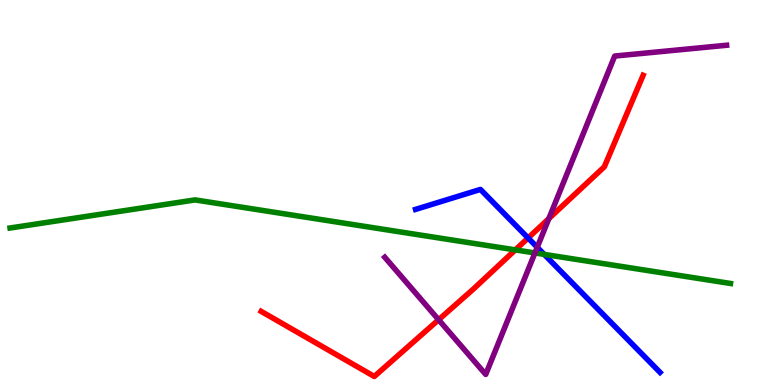[{'lines': ['blue', 'red'], 'intersections': [{'x': 6.81, 'y': 3.82}]}, {'lines': ['green', 'red'], 'intersections': [{'x': 6.65, 'y': 3.51}]}, {'lines': ['purple', 'red'], 'intersections': [{'x': 5.66, 'y': 1.7}, {'x': 7.08, 'y': 4.32}]}, {'lines': ['blue', 'green'], 'intersections': [{'x': 7.02, 'y': 3.39}]}, {'lines': ['blue', 'purple'], 'intersections': [{'x': 6.93, 'y': 3.58}]}, {'lines': ['green', 'purple'], 'intersections': [{'x': 6.9, 'y': 3.43}]}]